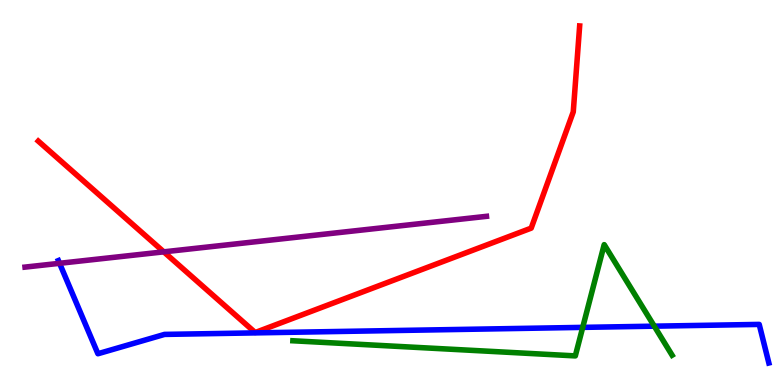[{'lines': ['blue', 'red'], 'intersections': []}, {'lines': ['green', 'red'], 'intersections': []}, {'lines': ['purple', 'red'], 'intersections': [{'x': 2.11, 'y': 3.46}]}, {'lines': ['blue', 'green'], 'intersections': [{'x': 7.52, 'y': 1.5}, {'x': 8.44, 'y': 1.53}]}, {'lines': ['blue', 'purple'], 'intersections': [{'x': 0.769, 'y': 3.16}]}, {'lines': ['green', 'purple'], 'intersections': []}]